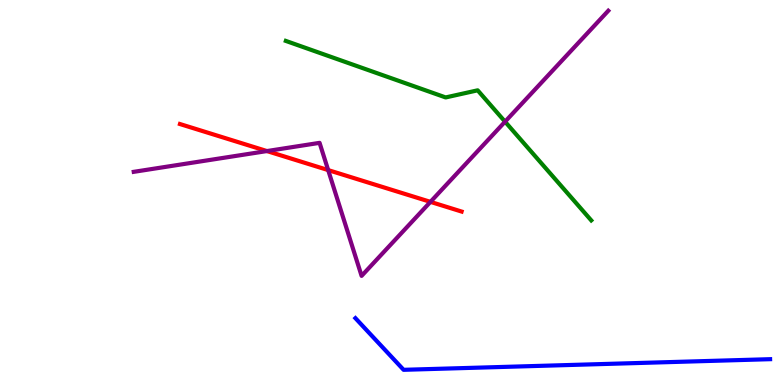[{'lines': ['blue', 'red'], 'intersections': []}, {'lines': ['green', 'red'], 'intersections': []}, {'lines': ['purple', 'red'], 'intersections': [{'x': 3.44, 'y': 6.08}, {'x': 4.23, 'y': 5.58}, {'x': 5.55, 'y': 4.76}]}, {'lines': ['blue', 'green'], 'intersections': []}, {'lines': ['blue', 'purple'], 'intersections': []}, {'lines': ['green', 'purple'], 'intersections': [{'x': 6.52, 'y': 6.84}]}]